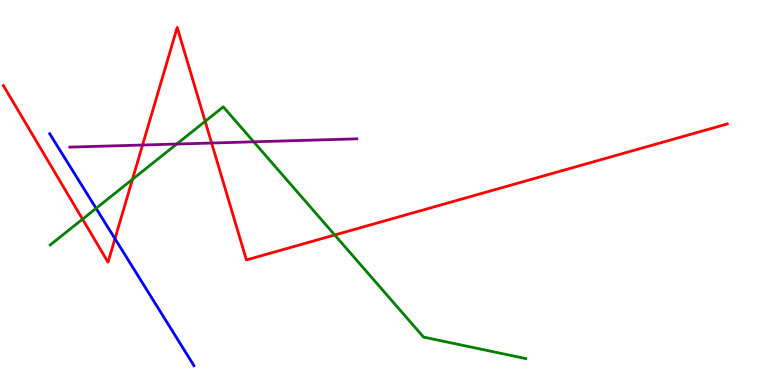[{'lines': ['blue', 'red'], 'intersections': [{'x': 1.48, 'y': 3.8}]}, {'lines': ['green', 'red'], 'intersections': [{'x': 1.07, 'y': 4.31}, {'x': 1.71, 'y': 5.34}, {'x': 2.65, 'y': 6.85}, {'x': 4.32, 'y': 3.9}]}, {'lines': ['purple', 'red'], 'intersections': [{'x': 1.84, 'y': 6.23}, {'x': 2.73, 'y': 6.28}]}, {'lines': ['blue', 'green'], 'intersections': [{'x': 1.24, 'y': 4.59}]}, {'lines': ['blue', 'purple'], 'intersections': []}, {'lines': ['green', 'purple'], 'intersections': [{'x': 2.28, 'y': 6.26}, {'x': 3.27, 'y': 6.32}]}]